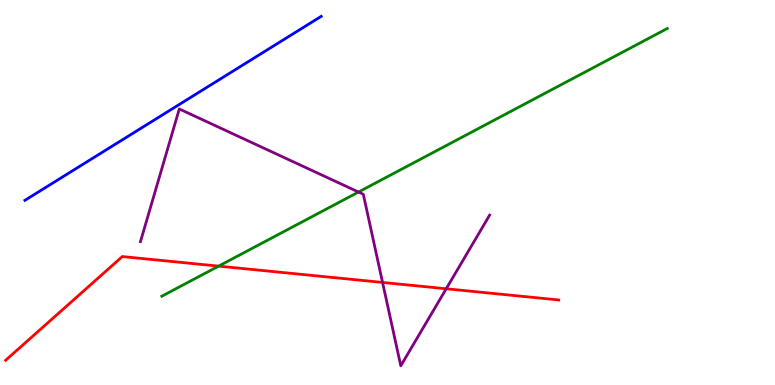[{'lines': ['blue', 'red'], 'intersections': []}, {'lines': ['green', 'red'], 'intersections': [{'x': 2.82, 'y': 3.09}]}, {'lines': ['purple', 'red'], 'intersections': [{'x': 4.94, 'y': 2.66}, {'x': 5.76, 'y': 2.5}]}, {'lines': ['blue', 'green'], 'intersections': []}, {'lines': ['blue', 'purple'], 'intersections': []}, {'lines': ['green', 'purple'], 'intersections': [{'x': 4.63, 'y': 5.01}]}]